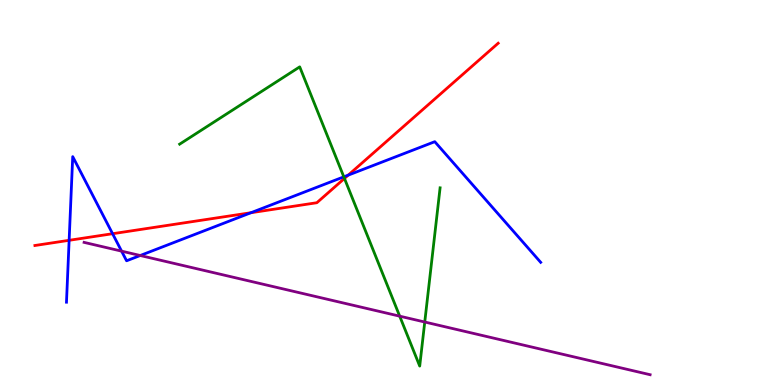[{'lines': ['blue', 'red'], 'intersections': [{'x': 0.892, 'y': 3.76}, {'x': 1.45, 'y': 3.93}, {'x': 3.24, 'y': 4.47}, {'x': 4.49, 'y': 5.45}]}, {'lines': ['green', 'red'], 'intersections': [{'x': 4.44, 'y': 5.37}]}, {'lines': ['purple', 'red'], 'intersections': []}, {'lines': ['blue', 'green'], 'intersections': [{'x': 4.44, 'y': 5.41}]}, {'lines': ['blue', 'purple'], 'intersections': [{'x': 1.57, 'y': 3.48}, {'x': 1.81, 'y': 3.36}]}, {'lines': ['green', 'purple'], 'intersections': [{'x': 5.16, 'y': 1.79}, {'x': 5.48, 'y': 1.64}]}]